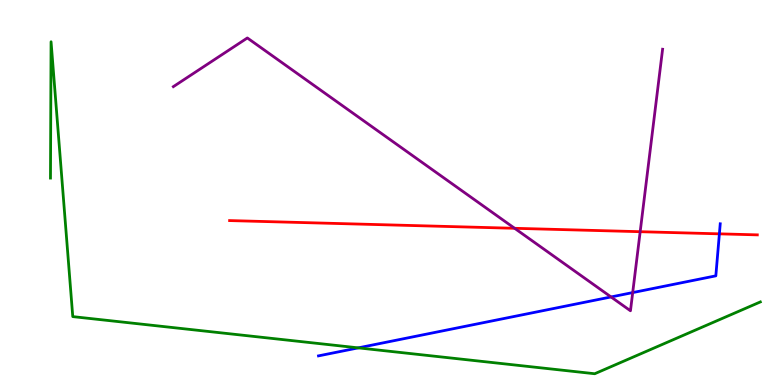[{'lines': ['blue', 'red'], 'intersections': [{'x': 9.28, 'y': 3.93}]}, {'lines': ['green', 'red'], 'intersections': []}, {'lines': ['purple', 'red'], 'intersections': [{'x': 6.64, 'y': 4.07}, {'x': 8.26, 'y': 3.98}]}, {'lines': ['blue', 'green'], 'intersections': [{'x': 4.62, 'y': 0.965}]}, {'lines': ['blue', 'purple'], 'intersections': [{'x': 7.88, 'y': 2.29}, {'x': 8.16, 'y': 2.4}]}, {'lines': ['green', 'purple'], 'intersections': []}]